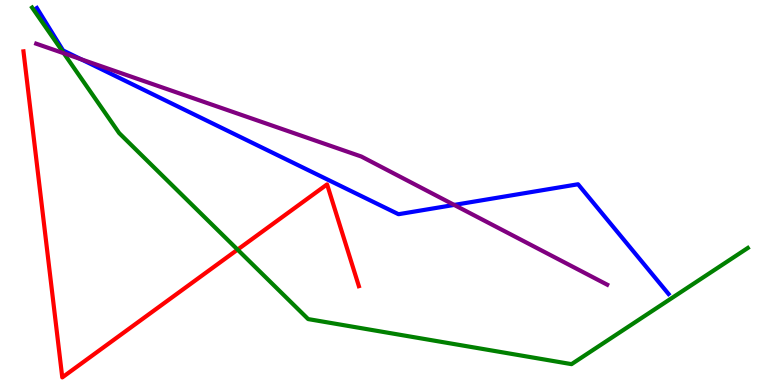[{'lines': ['blue', 'red'], 'intersections': []}, {'lines': ['green', 'red'], 'intersections': [{'x': 3.07, 'y': 3.52}]}, {'lines': ['purple', 'red'], 'intersections': []}, {'lines': ['blue', 'green'], 'intersections': []}, {'lines': ['blue', 'purple'], 'intersections': [{'x': 1.05, 'y': 8.46}, {'x': 5.86, 'y': 4.68}]}, {'lines': ['green', 'purple'], 'intersections': [{'x': 0.823, 'y': 8.62}]}]